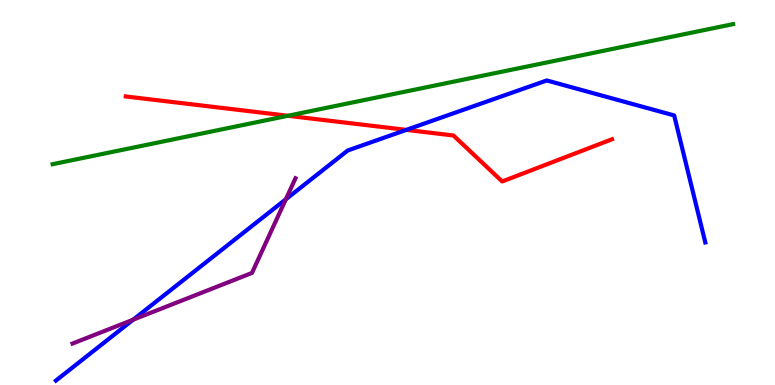[{'lines': ['blue', 'red'], 'intersections': [{'x': 5.24, 'y': 6.63}]}, {'lines': ['green', 'red'], 'intersections': [{'x': 3.71, 'y': 6.99}]}, {'lines': ['purple', 'red'], 'intersections': []}, {'lines': ['blue', 'green'], 'intersections': []}, {'lines': ['blue', 'purple'], 'intersections': [{'x': 1.72, 'y': 1.7}, {'x': 3.69, 'y': 4.82}]}, {'lines': ['green', 'purple'], 'intersections': []}]